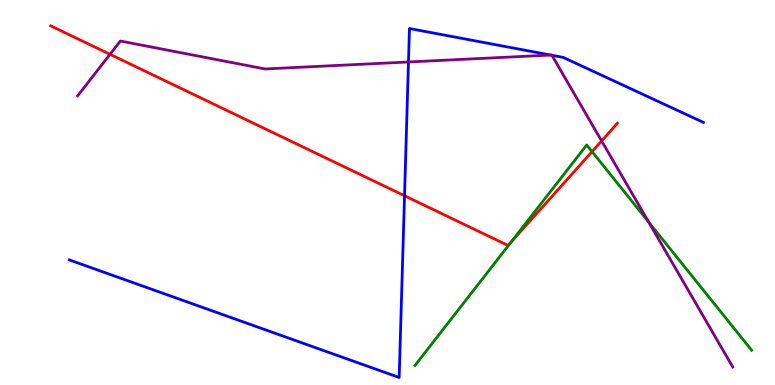[{'lines': ['blue', 'red'], 'intersections': [{'x': 5.22, 'y': 4.92}]}, {'lines': ['green', 'red'], 'intersections': [{'x': 6.59, 'y': 3.71}, {'x': 7.64, 'y': 6.06}]}, {'lines': ['purple', 'red'], 'intersections': [{'x': 1.42, 'y': 8.59}, {'x': 7.76, 'y': 6.34}]}, {'lines': ['blue', 'green'], 'intersections': []}, {'lines': ['blue', 'purple'], 'intersections': [{'x': 5.27, 'y': 8.39}, {'x': 7.11, 'y': 8.57}, {'x': 7.12, 'y': 8.56}]}, {'lines': ['green', 'purple'], 'intersections': [{'x': 8.37, 'y': 4.23}]}]